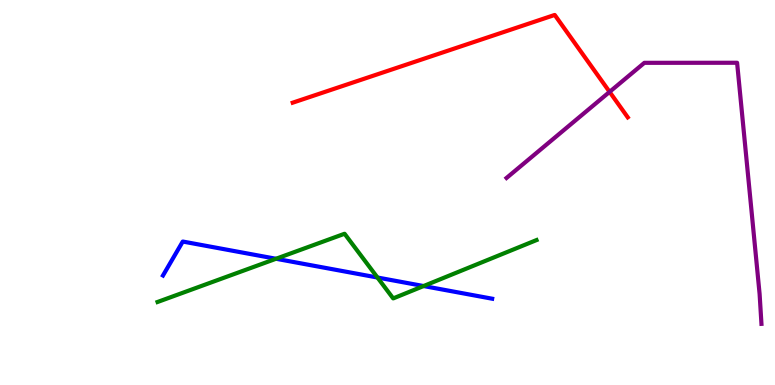[{'lines': ['blue', 'red'], 'intersections': []}, {'lines': ['green', 'red'], 'intersections': []}, {'lines': ['purple', 'red'], 'intersections': [{'x': 7.87, 'y': 7.61}]}, {'lines': ['blue', 'green'], 'intersections': [{'x': 3.56, 'y': 3.28}, {'x': 4.87, 'y': 2.79}, {'x': 5.47, 'y': 2.57}]}, {'lines': ['blue', 'purple'], 'intersections': []}, {'lines': ['green', 'purple'], 'intersections': []}]